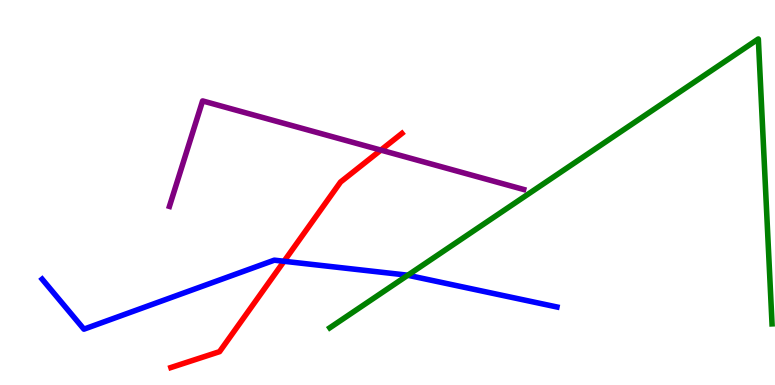[{'lines': ['blue', 'red'], 'intersections': [{'x': 3.66, 'y': 3.21}]}, {'lines': ['green', 'red'], 'intersections': []}, {'lines': ['purple', 'red'], 'intersections': [{'x': 4.91, 'y': 6.1}]}, {'lines': ['blue', 'green'], 'intersections': [{'x': 5.26, 'y': 2.85}]}, {'lines': ['blue', 'purple'], 'intersections': []}, {'lines': ['green', 'purple'], 'intersections': []}]